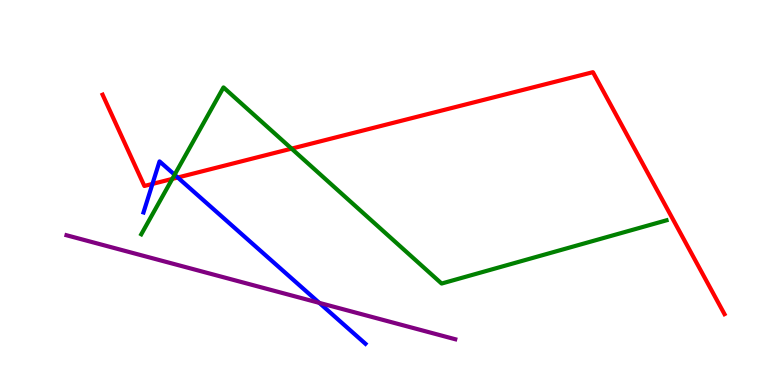[{'lines': ['blue', 'red'], 'intersections': [{'x': 1.97, 'y': 5.22}, {'x': 2.29, 'y': 5.39}]}, {'lines': ['green', 'red'], 'intersections': [{'x': 2.22, 'y': 5.35}, {'x': 3.76, 'y': 6.14}]}, {'lines': ['purple', 'red'], 'intersections': []}, {'lines': ['blue', 'green'], 'intersections': [{'x': 2.25, 'y': 5.46}]}, {'lines': ['blue', 'purple'], 'intersections': [{'x': 4.12, 'y': 2.13}]}, {'lines': ['green', 'purple'], 'intersections': []}]